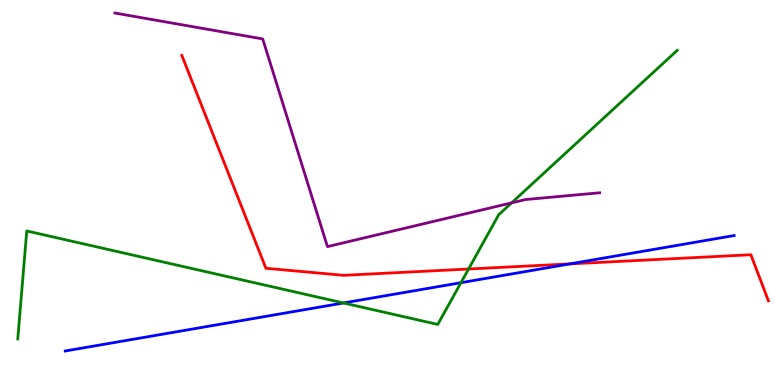[{'lines': ['blue', 'red'], 'intersections': [{'x': 7.35, 'y': 3.15}]}, {'lines': ['green', 'red'], 'intersections': [{'x': 6.05, 'y': 3.01}]}, {'lines': ['purple', 'red'], 'intersections': []}, {'lines': ['blue', 'green'], 'intersections': [{'x': 4.43, 'y': 2.13}, {'x': 5.95, 'y': 2.66}]}, {'lines': ['blue', 'purple'], 'intersections': []}, {'lines': ['green', 'purple'], 'intersections': [{'x': 6.6, 'y': 4.73}]}]